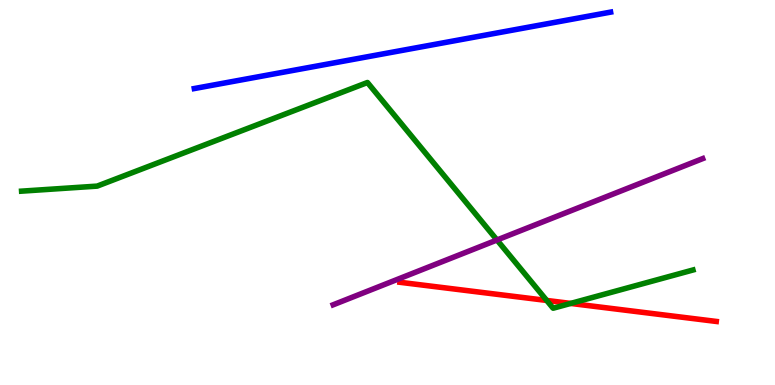[{'lines': ['blue', 'red'], 'intersections': []}, {'lines': ['green', 'red'], 'intersections': [{'x': 7.05, 'y': 2.2}, {'x': 7.36, 'y': 2.12}]}, {'lines': ['purple', 'red'], 'intersections': []}, {'lines': ['blue', 'green'], 'intersections': []}, {'lines': ['blue', 'purple'], 'intersections': []}, {'lines': ['green', 'purple'], 'intersections': [{'x': 6.41, 'y': 3.77}]}]